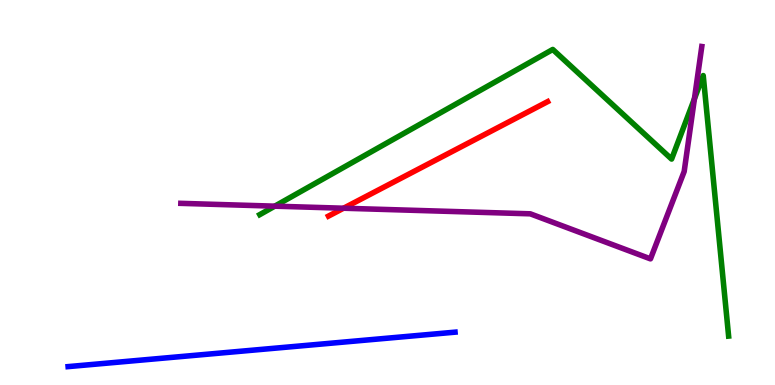[{'lines': ['blue', 'red'], 'intersections': []}, {'lines': ['green', 'red'], 'intersections': []}, {'lines': ['purple', 'red'], 'intersections': [{'x': 4.43, 'y': 4.59}]}, {'lines': ['blue', 'green'], 'intersections': []}, {'lines': ['blue', 'purple'], 'intersections': []}, {'lines': ['green', 'purple'], 'intersections': [{'x': 3.55, 'y': 4.65}, {'x': 8.96, 'y': 7.43}]}]